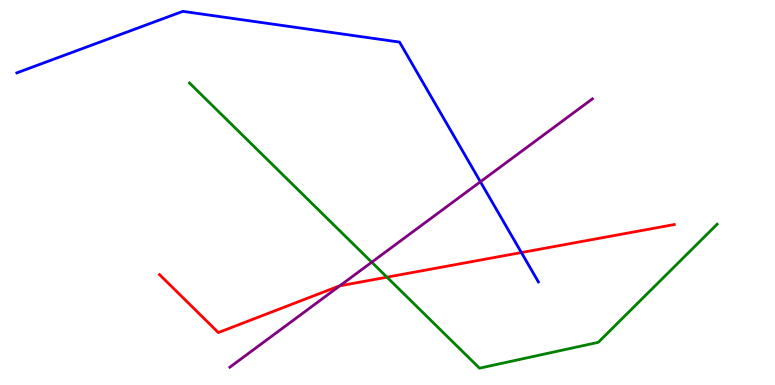[{'lines': ['blue', 'red'], 'intersections': [{'x': 6.73, 'y': 3.44}]}, {'lines': ['green', 'red'], 'intersections': [{'x': 4.99, 'y': 2.8}]}, {'lines': ['purple', 'red'], 'intersections': [{'x': 4.38, 'y': 2.58}]}, {'lines': ['blue', 'green'], 'intersections': []}, {'lines': ['blue', 'purple'], 'intersections': [{'x': 6.2, 'y': 5.28}]}, {'lines': ['green', 'purple'], 'intersections': [{'x': 4.8, 'y': 3.19}]}]